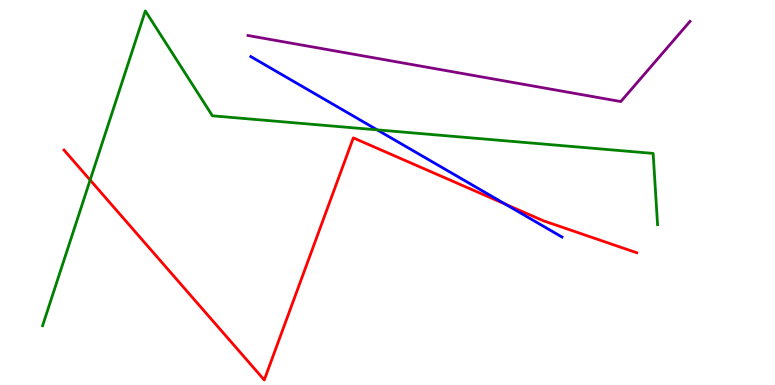[{'lines': ['blue', 'red'], 'intersections': [{'x': 6.52, 'y': 4.7}]}, {'lines': ['green', 'red'], 'intersections': [{'x': 1.16, 'y': 5.32}]}, {'lines': ['purple', 'red'], 'intersections': []}, {'lines': ['blue', 'green'], 'intersections': [{'x': 4.87, 'y': 6.63}]}, {'lines': ['blue', 'purple'], 'intersections': []}, {'lines': ['green', 'purple'], 'intersections': []}]